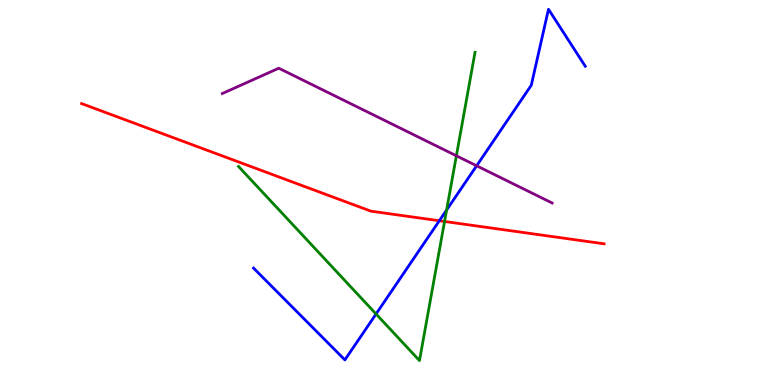[{'lines': ['blue', 'red'], 'intersections': [{'x': 5.67, 'y': 4.27}]}, {'lines': ['green', 'red'], 'intersections': [{'x': 5.74, 'y': 4.25}]}, {'lines': ['purple', 'red'], 'intersections': []}, {'lines': ['blue', 'green'], 'intersections': [{'x': 4.85, 'y': 1.84}, {'x': 5.76, 'y': 4.55}]}, {'lines': ['blue', 'purple'], 'intersections': [{'x': 6.15, 'y': 5.69}]}, {'lines': ['green', 'purple'], 'intersections': [{'x': 5.89, 'y': 5.95}]}]